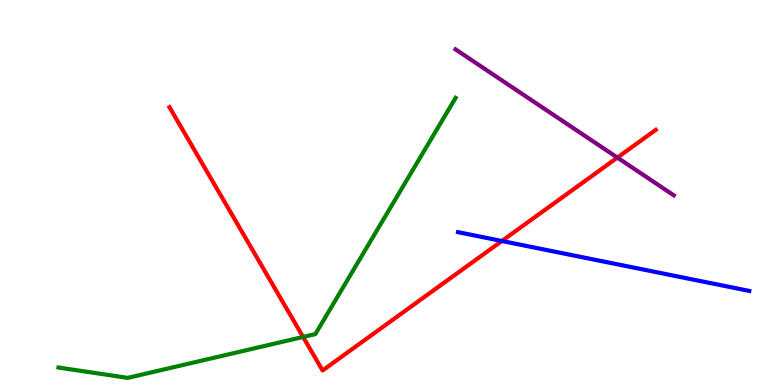[{'lines': ['blue', 'red'], 'intersections': [{'x': 6.48, 'y': 3.74}]}, {'lines': ['green', 'red'], 'intersections': [{'x': 3.91, 'y': 1.25}]}, {'lines': ['purple', 'red'], 'intersections': [{'x': 7.97, 'y': 5.91}]}, {'lines': ['blue', 'green'], 'intersections': []}, {'lines': ['blue', 'purple'], 'intersections': []}, {'lines': ['green', 'purple'], 'intersections': []}]